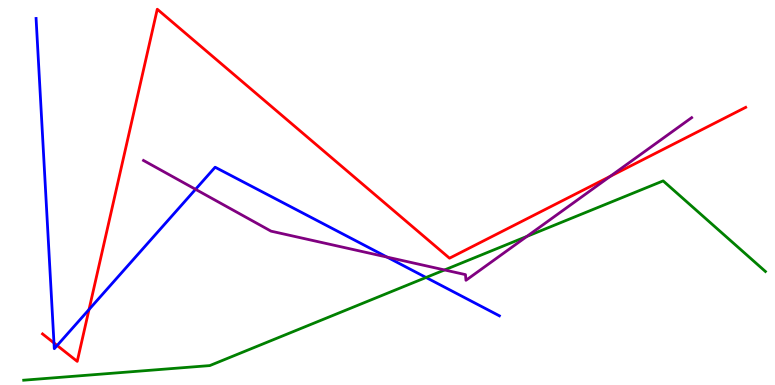[{'lines': ['blue', 'red'], 'intersections': [{'x': 0.696, 'y': 1.09}, {'x': 0.737, 'y': 1.03}, {'x': 1.15, 'y': 1.96}]}, {'lines': ['green', 'red'], 'intersections': []}, {'lines': ['purple', 'red'], 'intersections': [{'x': 7.87, 'y': 5.42}]}, {'lines': ['blue', 'green'], 'intersections': [{'x': 5.5, 'y': 2.79}]}, {'lines': ['blue', 'purple'], 'intersections': [{'x': 2.52, 'y': 5.08}, {'x': 4.99, 'y': 3.32}]}, {'lines': ['green', 'purple'], 'intersections': [{'x': 5.74, 'y': 2.99}, {'x': 6.8, 'y': 3.86}]}]